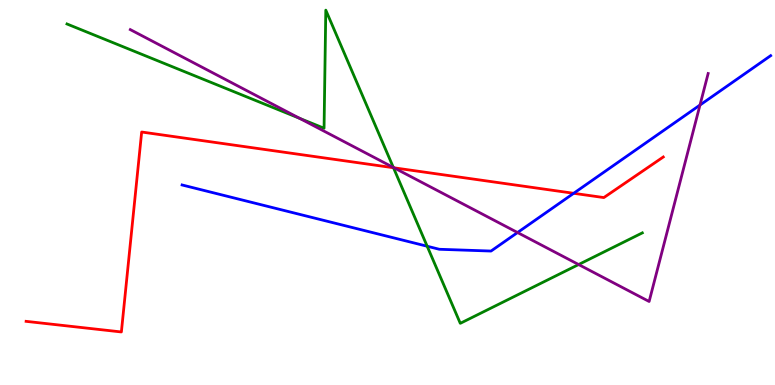[{'lines': ['blue', 'red'], 'intersections': [{'x': 7.4, 'y': 4.98}]}, {'lines': ['green', 'red'], 'intersections': [{'x': 5.08, 'y': 5.64}]}, {'lines': ['purple', 'red'], 'intersections': [{'x': 5.08, 'y': 5.64}]}, {'lines': ['blue', 'green'], 'intersections': [{'x': 5.51, 'y': 3.6}]}, {'lines': ['blue', 'purple'], 'intersections': [{'x': 6.68, 'y': 3.96}, {'x': 9.03, 'y': 7.27}]}, {'lines': ['green', 'purple'], 'intersections': [{'x': 3.87, 'y': 6.93}, {'x': 5.08, 'y': 5.65}, {'x': 7.47, 'y': 3.13}]}]